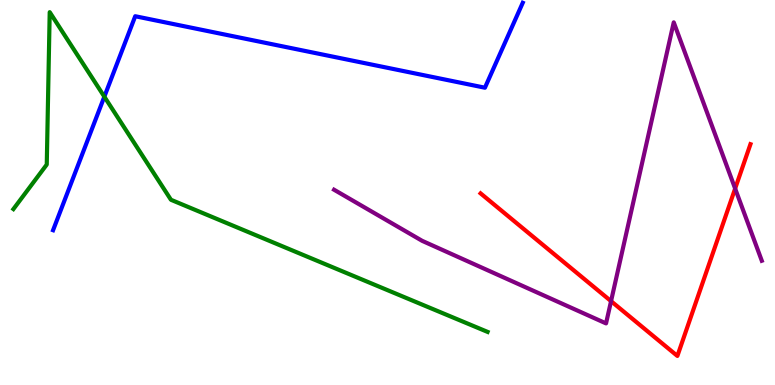[{'lines': ['blue', 'red'], 'intersections': []}, {'lines': ['green', 'red'], 'intersections': []}, {'lines': ['purple', 'red'], 'intersections': [{'x': 7.88, 'y': 2.18}, {'x': 9.49, 'y': 5.1}]}, {'lines': ['blue', 'green'], 'intersections': [{'x': 1.35, 'y': 7.49}]}, {'lines': ['blue', 'purple'], 'intersections': []}, {'lines': ['green', 'purple'], 'intersections': []}]